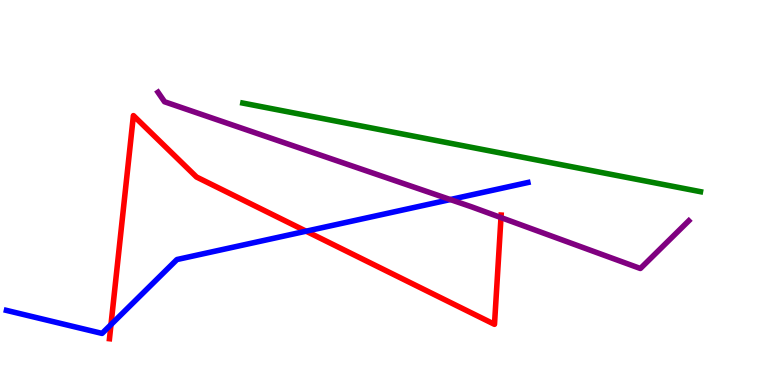[{'lines': ['blue', 'red'], 'intersections': [{'x': 1.43, 'y': 1.57}, {'x': 3.95, 'y': 3.99}]}, {'lines': ['green', 'red'], 'intersections': []}, {'lines': ['purple', 'red'], 'intersections': [{'x': 6.46, 'y': 4.35}]}, {'lines': ['blue', 'green'], 'intersections': []}, {'lines': ['blue', 'purple'], 'intersections': [{'x': 5.81, 'y': 4.82}]}, {'lines': ['green', 'purple'], 'intersections': []}]